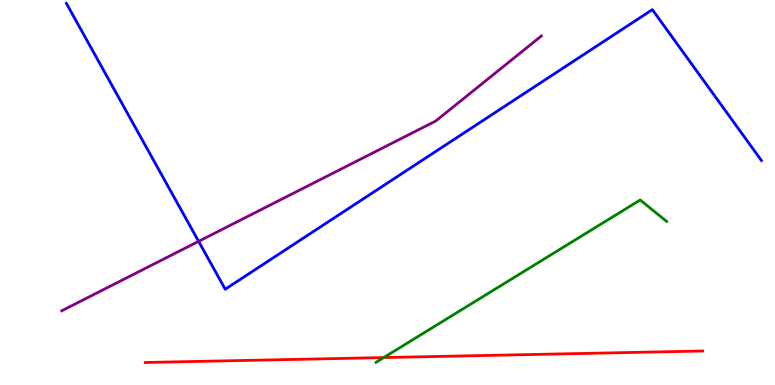[{'lines': ['blue', 'red'], 'intersections': []}, {'lines': ['green', 'red'], 'intersections': [{'x': 4.95, 'y': 0.712}]}, {'lines': ['purple', 'red'], 'intersections': []}, {'lines': ['blue', 'green'], 'intersections': []}, {'lines': ['blue', 'purple'], 'intersections': [{'x': 2.56, 'y': 3.73}]}, {'lines': ['green', 'purple'], 'intersections': []}]